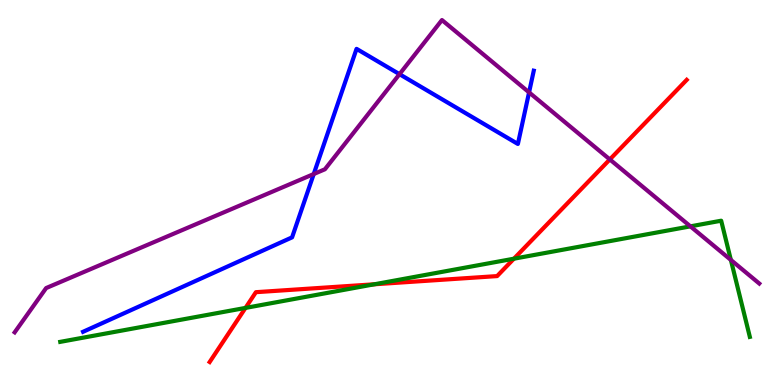[{'lines': ['blue', 'red'], 'intersections': []}, {'lines': ['green', 'red'], 'intersections': [{'x': 3.17, 'y': 2.0}, {'x': 4.83, 'y': 2.62}, {'x': 6.63, 'y': 3.28}]}, {'lines': ['purple', 'red'], 'intersections': [{'x': 7.87, 'y': 5.86}]}, {'lines': ['blue', 'green'], 'intersections': []}, {'lines': ['blue', 'purple'], 'intersections': [{'x': 4.05, 'y': 5.48}, {'x': 5.15, 'y': 8.07}, {'x': 6.83, 'y': 7.6}]}, {'lines': ['green', 'purple'], 'intersections': [{'x': 8.91, 'y': 4.12}, {'x': 9.43, 'y': 3.25}]}]